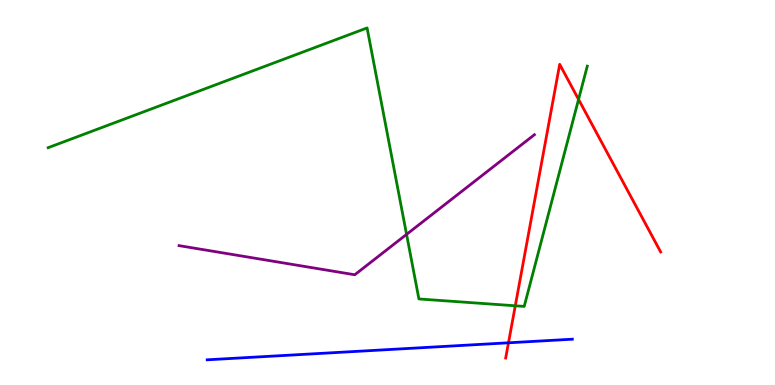[{'lines': ['blue', 'red'], 'intersections': [{'x': 6.56, 'y': 1.1}]}, {'lines': ['green', 'red'], 'intersections': [{'x': 6.65, 'y': 2.06}, {'x': 7.47, 'y': 7.42}]}, {'lines': ['purple', 'red'], 'intersections': []}, {'lines': ['blue', 'green'], 'intersections': []}, {'lines': ['blue', 'purple'], 'intersections': []}, {'lines': ['green', 'purple'], 'intersections': [{'x': 5.25, 'y': 3.91}]}]